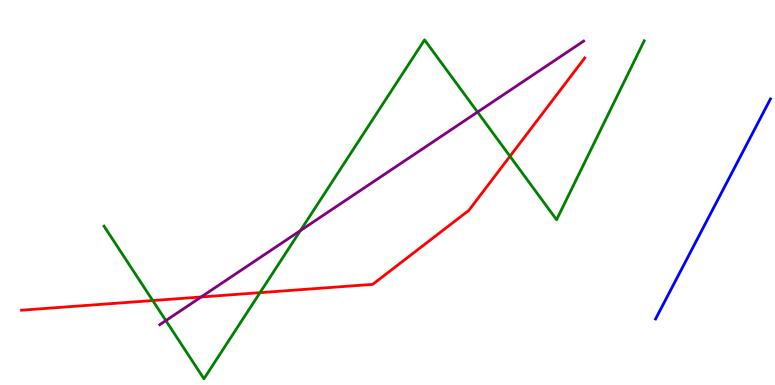[{'lines': ['blue', 'red'], 'intersections': []}, {'lines': ['green', 'red'], 'intersections': [{'x': 1.97, 'y': 2.19}, {'x': 3.35, 'y': 2.4}, {'x': 6.58, 'y': 5.94}]}, {'lines': ['purple', 'red'], 'intersections': [{'x': 2.6, 'y': 2.29}]}, {'lines': ['blue', 'green'], 'intersections': []}, {'lines': ['blue', 'purple'], 'intersections': []}, {'lines': ['green', 'purple'], 'intersections': [{'x': 2.14, 'y': 1.67}, {'x': 3.88, 'y': 4.01}, {'x': 6.16, 'y': 7.09}]}]